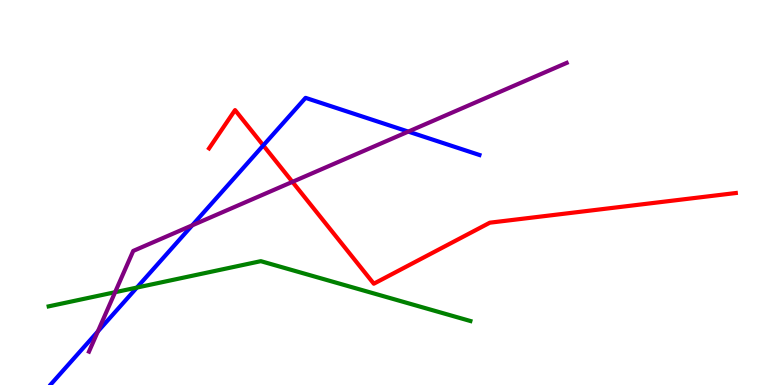[{'lines': ['blue', 'red'], 'intersections': [{'x': 3.4, 'y': 6.22}]}, {'lines': ['green', 'red'], 'intersections': []}, {'lines': ['purple', 'red'], 'intersections': [{'x': 3.77, 'y': 5.28}]}, {'lines': ['blue', 'green'], 'intersections': [{'x': 1.77, 'y': 2.53}]}, {'lines': ['blue', 'purple'], 'intersections': [{'x': 1.26, 'y': 1.39}, {'x': 2.48, 'y': 4.15}, {'x': 5.27, 'y': 6.58}]}, {'lines': ['green', 'purple'], 'intersections': [{'x': 1.48, 'y': 2.41}]}]